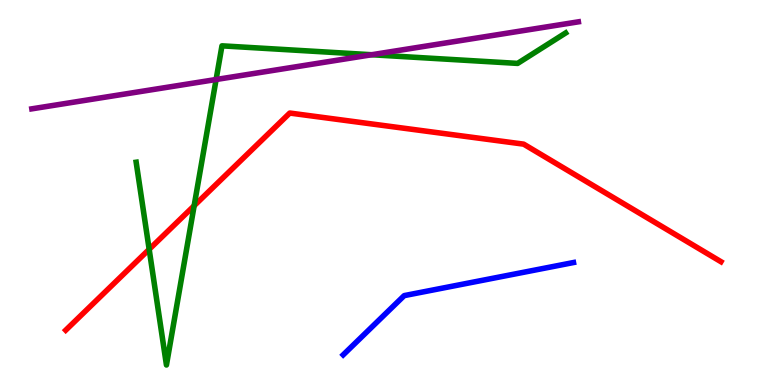[{'lines': ['blue', 'red'], 'intersections': []}, {'lines': ['green', 'red'], 'intersections': [{'x': 1.92, 'y': 3.52}, {'x': 2.51, 'y': 4.66}]}, {'lines': ['purple', 'red'], 'intersections': []}, {'lines': ['blue', 'green'], 'intersections': []}, {'lines': ['blue', 'purple'], 'intersections': []}, {'lines': ['green', 'purple'], 'intersections': [{'x': 2.79, 'y': 7.93}, {'x': 4.8, 'y': 8.58}]}]